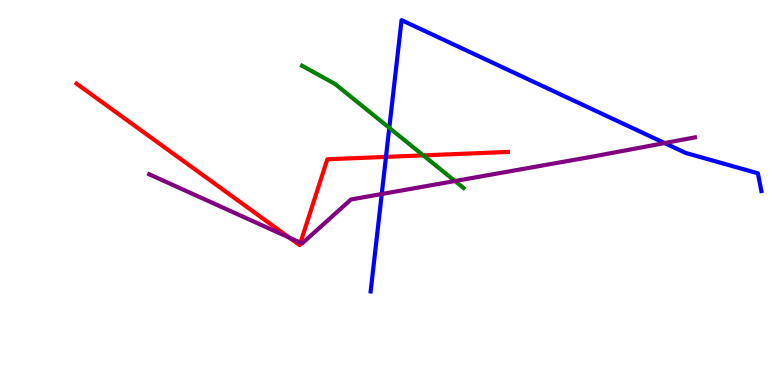[{'lines': ['blue', 'red'], 'intersections': [{'x': 4.98, 'y': 5.92}]}, {'lines': ['green', 'red'], 'intersections': [{'x': 5.46, 'y': 5.96}]}, {'lines': ['purple', 'red'], 'intersections': [{'x': 3.73, 'y': 3.83}, {'x': 3.88, 'y': 3.7}]}, {'lines': ['blue', 'green'], 'intersections': [{'x': 5.02, 'y': 6.68}]}, {'lines': ['blue', 'purple'], 'intersections': [{'x': 4.93, 'y': 4.96}, {'x': 8.58, 'y': 6.28}]}, {'lines': ['green', 'purple'], 'intersections': [{'x': 5.87, 'y': 5.3}]}]